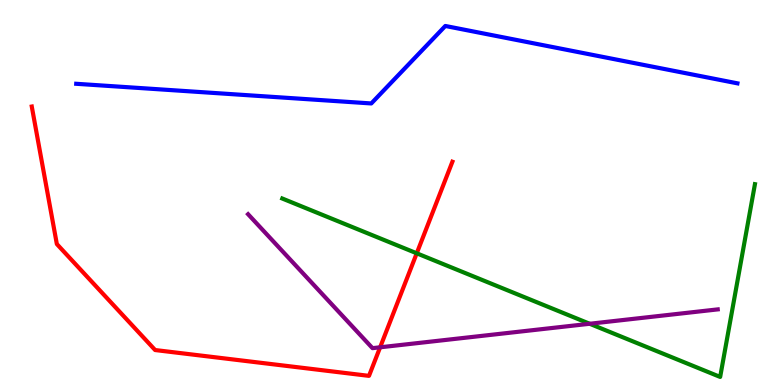[{'lines': ['blue', 'red'], 'intersections': []}, {'lines': ['green', 'red'], 'intersections': [{'x': 5.38, 'y': 3.42}]}, {'lines': ['purple', 'red'], 'intersections': [{'x': 4.9, 'y': 0.979}]}, {'lines': ['blue', 'green'], 'intersections': []}, {'lines': ['blue', 'purple'], 'intersections': []}, {'lines': ['green', 'purple'], 'intersections': [{'x': 7.61, 'y': 1.59}]}]